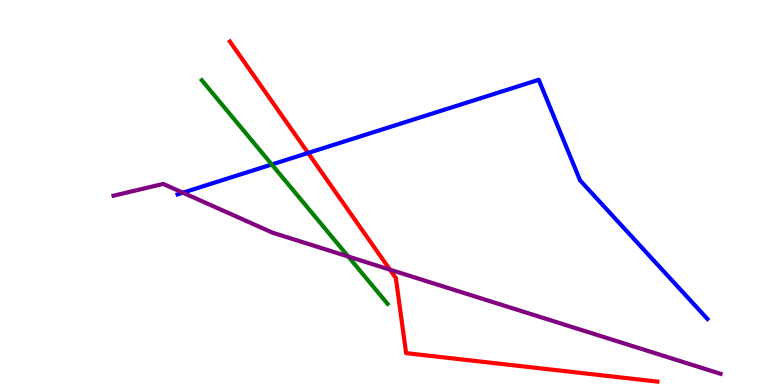[{'lines': ['blue', 'red'], 'intersections': [{'x': 3.98, 'y': 6.03}]}, {'lines': ['green', 'red'], 'intersections': []}, {'lines': ['purple', 'red'], 'intersections': [{'x': 5.03, 'y': 3.0}]}, {'lines': ['blue', 'green'], 'intersections': [{'x': 3.51, 'y': 5.73}]}, {'lines': ['blue', 'purple'], 'intersections': [{'x': 2.36, 'y': 4.99}]}, {'lines': ['green', 'purple'], 'intersections': [{'x': 4.49, 'y': 3.34}]}]